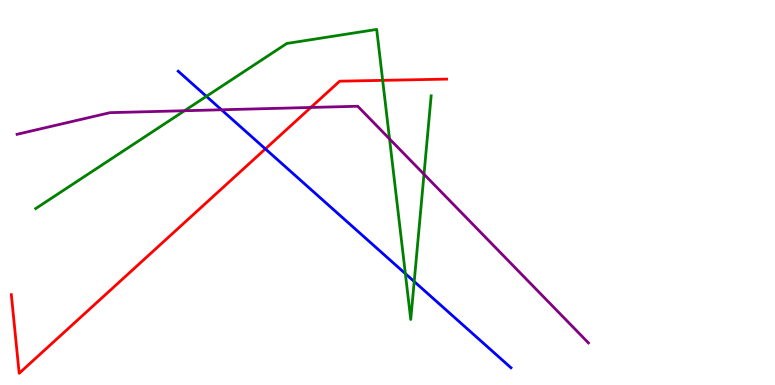[{'lines': ['blue', 'red'], 'intersections': [{'x': 3.42, 'y': 6.13}]}, {'lines': ['green', 'red'], 'intersections': [{'x': 4.94, 'y': 7.91}]}, {'lines': ['purple', 'red'], 'intersections': [{'x': 4.01, 'y': 7.21}]}, {'lines': ['blue', 'green'], 'intersections': [{'x': 2.66, 'y': 7.5}, {'x': 5.23, 'y': 2.89}, {'x': 5.34, 'y': 2.69}]}, {'lines': ['blue', 'purple'], 'intersections': [{'x': 2.86, 'y': 7.15}]}, {'lines': ['green', 'purple'], 'intersections': [{'x': 2.38, 'y': 7.12}, {'x': 5.03, 'y': 6.39}, {'x': 5.47, 'y': 5.47}]}]